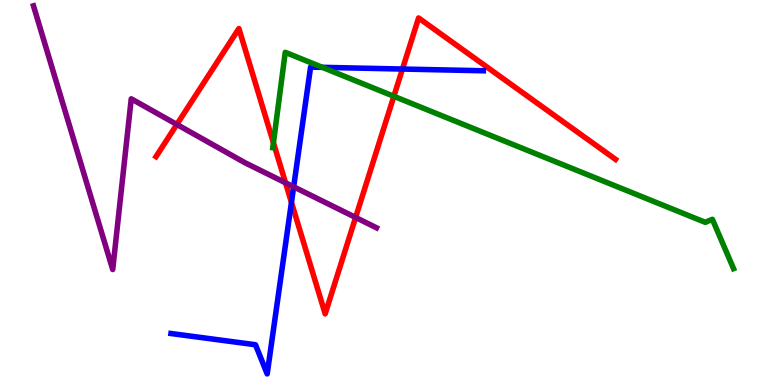[{'lines': ['blue', 'red'], 'intersections': [{'x': 3.76, 'y': 4.74}, {'x': 5.19, 'y': 8.21}]}, {'lines': ['green', 'red'], 'intersections': [{'x': 3.53, 'y': 6.29}, {'x': 5.08, 'y': 7.5}]}, {'lines': ['purple', 'red'], 'intersections': [{'x': 2.28, 'y': 6.77}, {'x': 3.68, 'y': 5.25}, {'x': 4.59, 'y': 4.35}]}, {'lines': ['blue', 'green'], 'intersections': [{'x': 4.16, 'y': 8.25}]}, {'lines': ['blue', 'purple'], 'intersections': [{'x': 3.79, 'y': 5.15}]}, {'lines': ['green', 'purple'], 'intersections': []}]